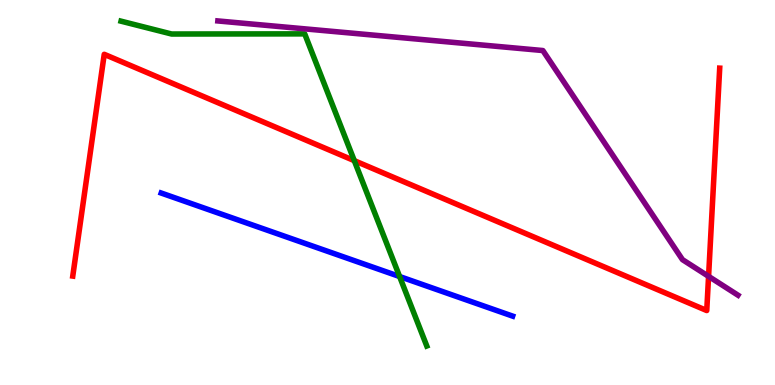[{'lines': ['blue', 'red'], 'intersections': []}, {'lines': ['green', 'red'], 'intersections': [{'x': 4.57, 'y': 5.83}]}, {'lines': ['purple', 'red'], 'intersections': [{'x': 9.14, 'y': 2.82}]}, {'lines': ['blue', 'green'], 'intersections': [{'x': 5.16, 'y': 2.82}]}, {'lines': ['blue', 'purple'], 'intersections': []}, {'lines': ['green', 'purple'], 'intersections': []}]